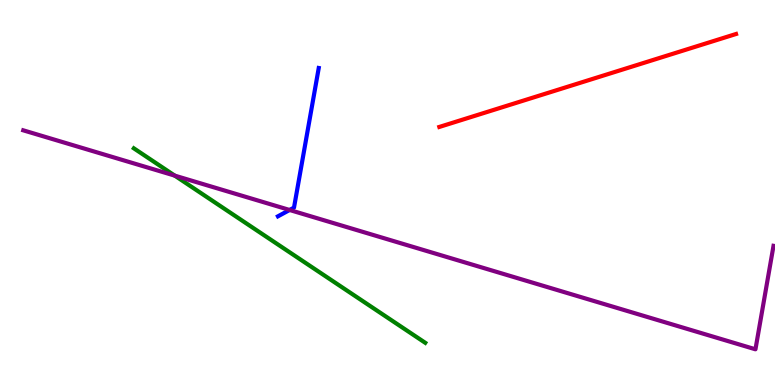[{'lines': ['blue', 'red'], 'intersections': []}, {'lines': ['green', 'red'], 'intersections': []}, {'lines': ['purple', 'red'], 'intersections': []}, {'lines': ['blue', 'green'], 'intersections': []}, {'lines': ['blue', 'purple'], 'intersections': [{'x': 3.74, 'y': 4.55}]}, {'lines': ['green', 'purple'], 'intersections': [{'x': 2.25, 'y': 5.44}]}]